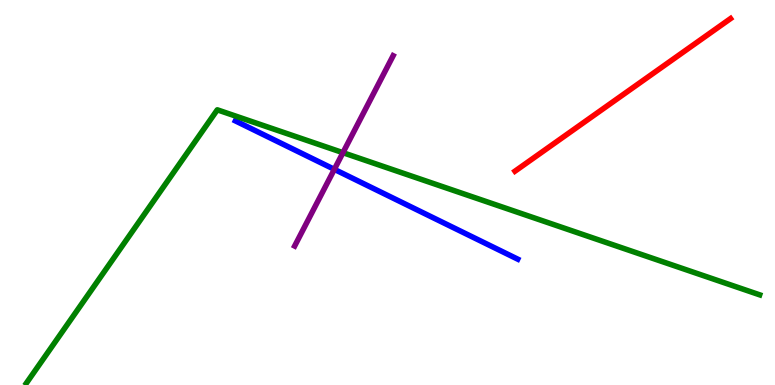[{'lines': ['blue', 'red'], 'intersections': []}, {'lines': ['green', 'red'], 'intersections': []}, {'lines': ['purple', 'red'], 'intersections': []}, {'lines': ['blue', 'green'], 'intersections': []}, {'lines': ['blue', 'purple'], 'intersections': [{'x': 4.31, 'y': 5.6}]}, {'lines': ['green', 'purple'], 'intersections': [{'x': 4.43, 'y': 6.03}]}]